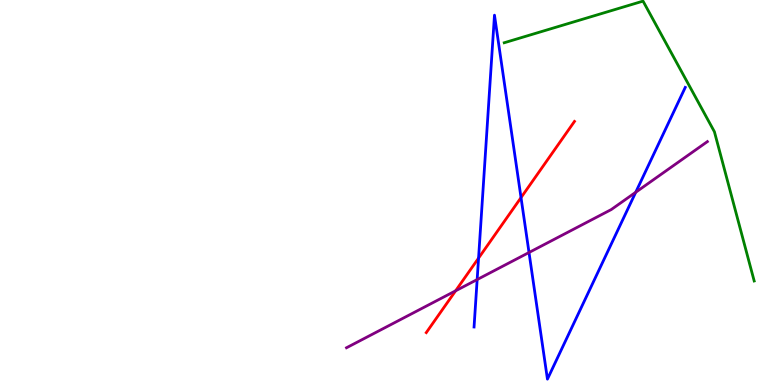[{'lines': ['blue', 'red'], 'intersections': [{'x': 6.18, 'y': 3.3}, {'x': 6.72, 'y': 4.87}]}, {'lines': ['green', 'red'], 'intersections': []}, {'lines': ['purple', 'red'], 'intersections': [{'x': 5.88, 'y': 2.45}]}, {'lines': ['blue', 'green'], 'intersections': []}, {'lines': ['blue', 'purple'], 'intersections': [{'x': 6.16, 'y': 2.74}, {'x': 6.83, 'y': 3.44}, {'x': 8.2, 'y': 5.01}]}, {'lines': ['green', 'purple'], 'intersections': []}]